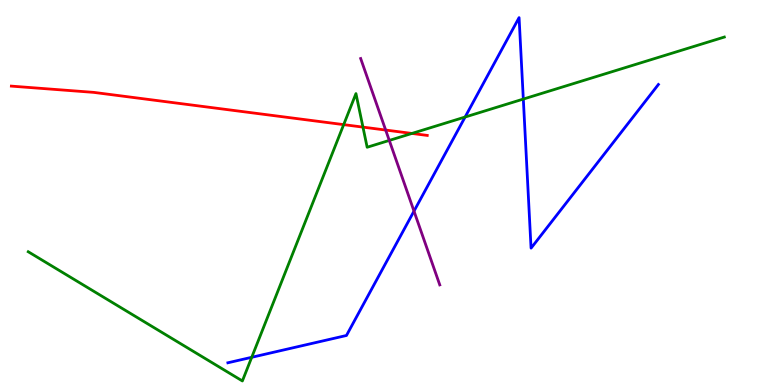[{'lines': ['blue', 'red'], 'intersections': []}, {'lines': ['green', 'red'], 'intersections': [{'x': 4.43, 'y': 6.76}, {'x': 4.68, 'y': 6.7}, {'x': 5.32, 'y': 6.53}]}, {'lines': ['purple', 'red'], 'intersections': [{'x': 4.98, 'y': 6.62}]}, {'lines': ['blue', 'green'], 'intersections': [{'x': 3.25, 'y': 0.72}, {'x': 6.0, 'y': 6.96}, {'x': 6.75, 'y': 7.43}]}, {'lines': ['blue', 'purple'], 'intersections': [{'x': 5.34, 'y': 4.52}]}, {'lines': ['green', 'purple'], 'intersections': [{'x': 5.02, 'y': 6.35}]}]